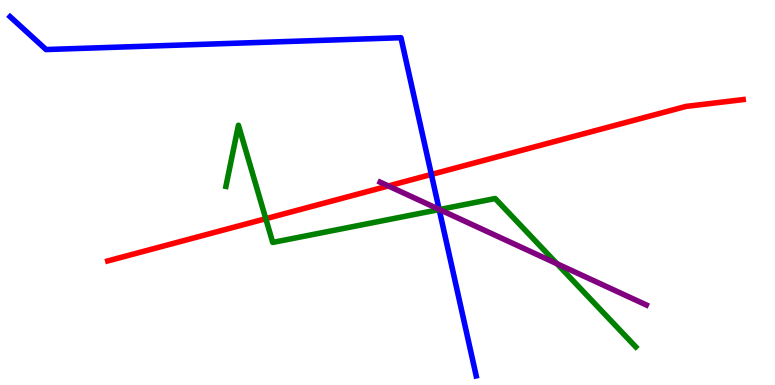[{'lines': ['blue', 'red'], 'intersections': [{'x': 5.57, 'y': 5.47}]}, {'lines': ['green', 'red'], 'intersections': [{'x': 3.43, 'y': 4.32}]}, {'lines': ['purple', 'red'], 'intersections': [{'x': 5.01, 'y': 5.17}]}, {'lines': ['blue', 'green'], 'intersections': [{'x': 5.67, 'y': 4.56}]}, {'lines': ['blue', 'purple'], 'intersections': [{'x': 5.67, 'y': 4.56}]}, {'lines': ['green', 'purple'], 'intersections': [{'x': 5.67, 'y': 4.56}, {'x': 7.19, 'y': 3.15}]}]